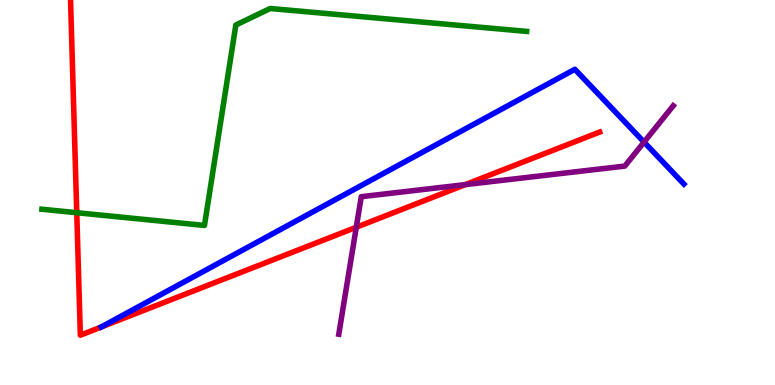[{'lines': ['blue', 'red'], 'intersections': []}, {'lines': ['green', 'red'], 'intersections': [{'x': 0.99, 'y': 4.47}]}, {'lines': ['purple', 'red'], 'intersections': [{'x': 4.6, 'y': 4.1}, {'x': 6.0, 'y': 5.2}]}, {'lines': ['blue', 'green'], 'intersections': []}, {'lines': ['blue', 'purple'], 'intersections': [{'x': 8.31, 'y': 6.31}]}, {'lines': ['green', 'purple'], 'intersections': []}]